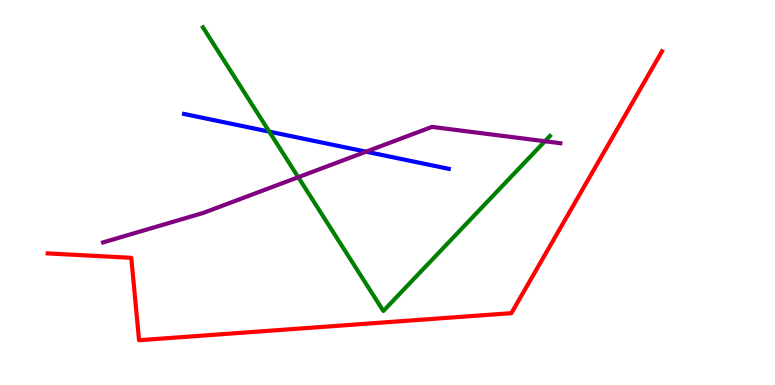[{'lines': ['blue', 'red'], 'intersections': []}, {'lines': ['green', 'red'], 'intersections': []}, {'lines': ['purple', 'red'], 'intersections': []}, {'lines': ['blue', 'green'], 'intersections': [{'x': 3.47, 'y': 6.58}]}, {'lines': ['blue', 'purple'], 'intersections': [{'x': 4.72, 'y': 6.06}]}, {'lines': ['green', 'purple'], 'intersections': [{'x': 3.85, 'y': 5.4}, {'x': 7.03, 'y': 6.33}]}]